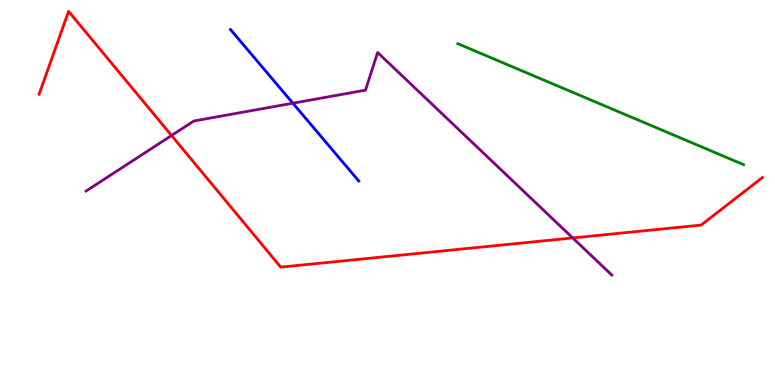[{'lines': ['blue', 'red'], 'intersections': []}, {'lines': ['green', 'red'], 'intersections': []}, {'lines': ['purple', 'red'], 'intersections': [{'x': 2.21, 'y': 6.48}, {'x': 7.39, 'y': 3.82}]}, {'lines': ['blue', 'green'], 'intersections': []}, {'lines': ['blue', 'purple'], 'intersections': [{'x': 3.78, 'y': 7.32}]}, {'lines': ['green', 'purple'], 'intersections': []}]